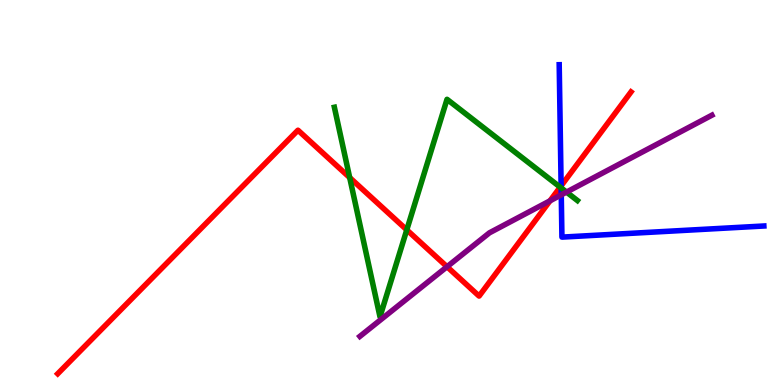[{'lines': ['blue', 'red'], 'intersections': [{'x': 7.24, 'y': 5.17}]}, {'lines': ['green', 'red'], 'intersections': [{'x': 4.51, 'y': 5.39}, {'x': 5.25, 'y': 4.03}, {'x': 7.23, 'y': 5.14}]}, {'lines': ['purple', 'red'], 'intersections': [{'x': 5.77, 'y': 3.07}, {'x': 7.1, 'y': 4.78}]}, {'lines': ['blue', 'green'], 'intersections': [{'x': 7.24, 'y': 5.12}]}, {'lines': ['blue', 'purple'], 'intersections': [{'x': 7.24, 'y': 4.94}]}, {'lines': ['green', 'purple'], 'intersections': [{'x': 7.31, 'y': 5.01}]}]